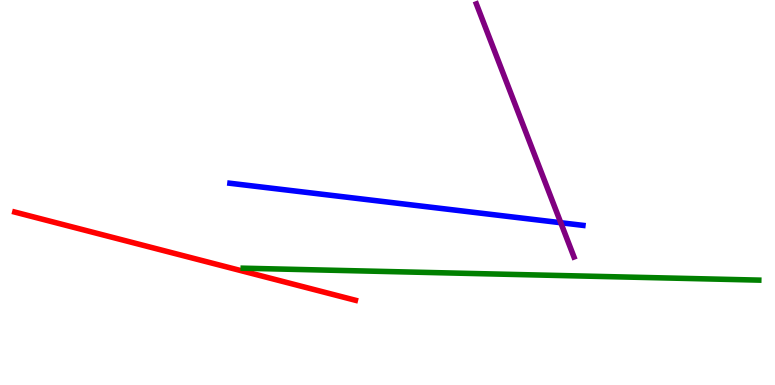[{'lines': ['blue', 'red'], 'intersections': []}, {'lines': ['green', 'red'], 'intersections': []}, {'lines': ['purple', 'red'], 'intersections': []}, {'lines': ['blue', 'green'], 'intersections': []}, {'lines': ['blue', 'purple'], 'intersections': [{'x': 7.24, 'y': 4.22}]}, {'lines': ['green', 'purple'], 'intersections': []}]